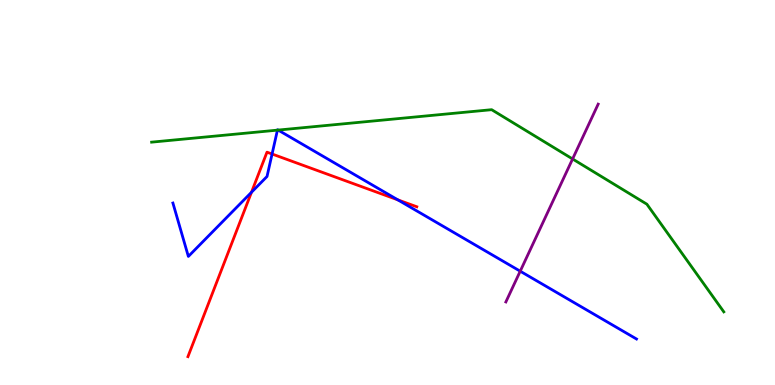[{'lines': ['blue', 'red'], 'intersections': [{'x': 3.24, 'y': 5.01}, {'x': 3.51, 'y': 6.0}, {'x': 5.13, 'y': 4.81}]}, {'lines': ['green', 'red'], 'intersections': []}, {'lines': ['purple', 'red'], 'intersections': []}, {'lines': ['blue', 'green'], 'intersections': [{'x': 3.58, 'y': 6.62}, {'x': 3.59, 'y': 6.62}]}, {'lines': ['blue', 'purple'], 'intersections': [{'x': 6.71, 'y': 2.96}]}, {'lines': ['green', 'purple'], 'intersections': [{'x': 7.39, 'y': 5.87}]}]